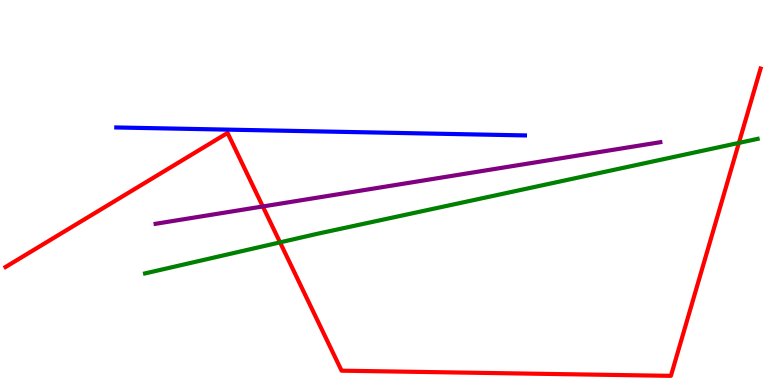[{'lines': ['blue', 'red'], 'intersections': []}, {'lines': ['green', 'red'], 'intersections': [{'x': 3.61, 'y': 3.7}, {'x': 9.53, 'y': 6.29}]}, {'lines': ['purple', 'red'], 'intersections': [{'x': 3.39, 'y': 4.64}]}, {'lines': ['blue', 'green'], 'intersections': []}, {'lines': ['blue', 'purple'], 'intersections': []}, {'lines': ['green', 'purple'], 'intersections': []}]